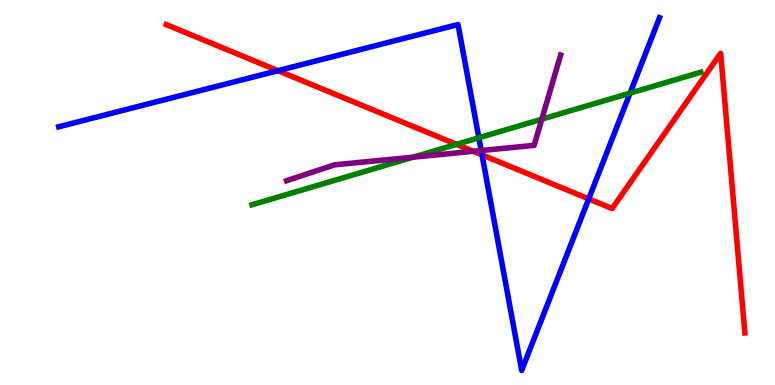[{'lines': ['blue', 'red'], 'intersections': [{'x': 3.59, 'y': 8.16}, {'x': 6.22, 'y': 5.98}, {'x': 7.6, 'y': 4.83}]}, {'lines': ['green', 'red'], 'intersections': [{'x': 5.89, 'y': 6.25}]}, {'lines': ['purple', 'red'], 'intersections': [{'x': 6.11, 'y': 6.07}]}, {'lines': ['blue', 'green'], 'intersections': [{'x': 6.18, 'y': 6.42}, {'x': 8.13, 'y': 7.58}]}, {'lines': ['blue', 'purple'], 'intersections': [{'x': 6.21, 'y': 6.09}]}, {'lines': ['green', 'purple'], 'intersections': [{'x': 5.33, 'y': 5.92}, {'x': 6.99, 'y': 6.9}]}]